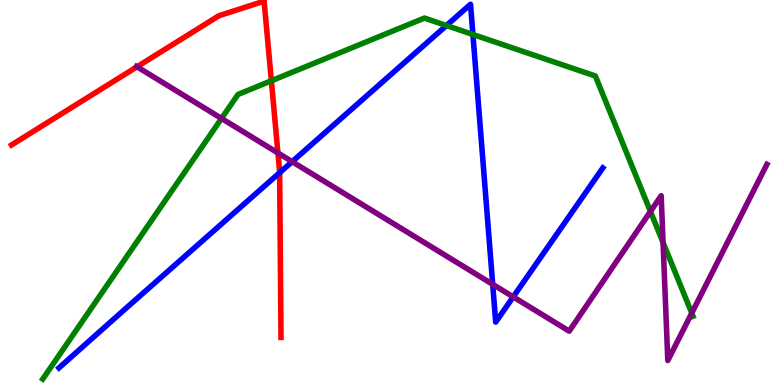[{'lines': ['blue', 'red'], 'intersections': [{'x': 3.61, 'y': 5.51}]}, {'lines': ['green', 'red'], 'intersections': [{'x': 3.5, 'y': 7.9}]}, {'lines': ['purple', 'red'], 'intersections': [{'x': 1.77, 'y': 8.27}, {'x': 3.59, 'y': 6.03}]}, {'lines': ['blue', 'green'], 'intersections': [{'x': 5.76, 'y': 9.34}, {'x': 6.1, 'y': 9.1}]}, {'lines': ['blue', 'purple'], 'intersections': [{'x': 3.77, 'y': 5.8}, {'x': 6.36, 'y': 2.61}, {'x': 6.62, 'y': 2.29}]}, {'lines': ['green', 'purple'], 'intersections': [{'x': 2.86, 'y': 6.92}, {'x': 8.39, 'y': 4.51}, {'x': 8.56, 'y': 3.7}, {'x': 8.93, 'y': 1.87}]}]